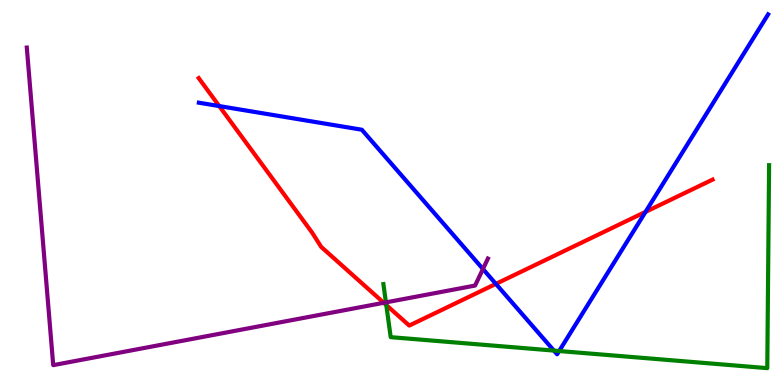[{'lines': ['blue', 'red'], 'intersections': [{'x': 2.83, 'y': 7.24}, {'x': 6.4, 'y': 2.63}, {'x': 8.33, 'y': 4.5}]}, {'lines': ['green', 'red'], 'intersections': [{'x': 4.98, 'y': 2.08}]}, {'lines': ['purple', 'red'], 'intersections': [{'x': 4.95, 'y': 2.14}]}, {'lines': ['blue', 'green'], 'intersections': [{'x': 7.15, 'y': 0.894}, {'x': 7.21, 'y': 0.883}]}, {'lines': ['blue', 'purple'], 'intersections': [{'x': 6.23, 'y': 3.01}]}, {'lines': ['green', 'purple'], 'intersections': [{'x': 4.98, 'y': 2.15}]}]